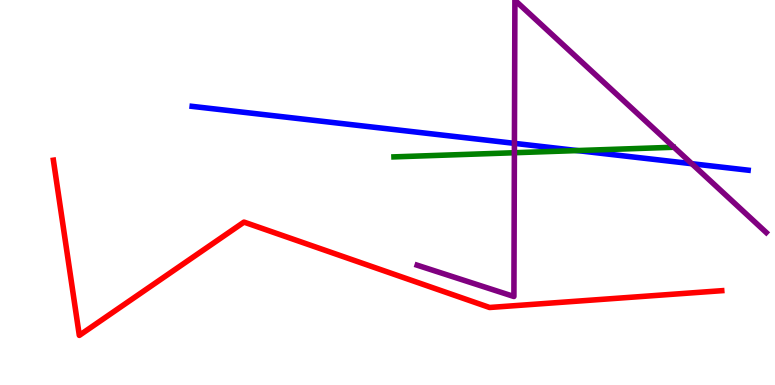[{'lines': ['blue', 'red'], 'intersections': []}, {'lines': ['green', 'red'], 'intersections': []}, {'lines': ['purple', 'red'], 'intersections': []}, {'lines': ['blue', 'green'], 'intersections': [{'x': 7.45, 'y': 6.09}]}, {'lines': ['blue', 'purple'], 'intersections': [{'x': 6.64, 'y': 6.28}, {'x': 8.93, 'y': 5.75}]}, {'lines': ['green', 'purple'], 'intersections': [{'x': 6.64, 'y': 6.03}]}]